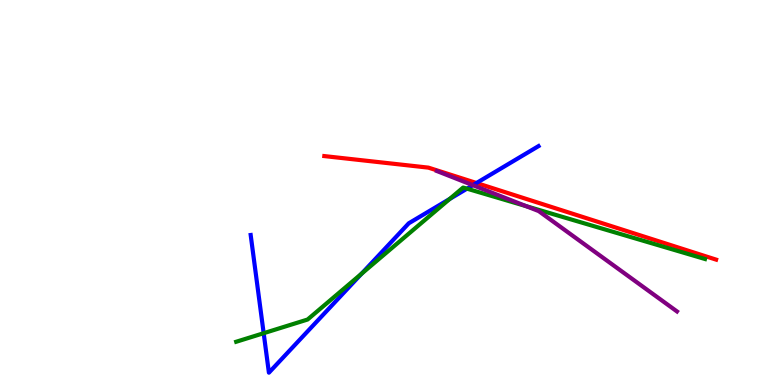[{'lines': ['blue', 'red'], 'intersections': [{'x': 6.15, 'y': 5.25}]}, {'lines': ['green', 'red'], 'intersections': []}, {'lines': ['purple', 'red'], 'intersections': []}, {'lines': ['blue', 'green'], 'intersections': [{'x': 3.4, 'y': 1.35}, {'x': 4.66, 'y': 2.89}, {'x': 5.8, 'y': 4.83}, {'x': 6.03, 'y': 5.1}]}, {'lines': ['blue', 'purple'], 'intersections': [{'x': 6.1, 'y': 5.19}]}, {'lines': ['green', 'purple'], 'intersections': [{'x': 6.79, 'y': 4.64}]}]